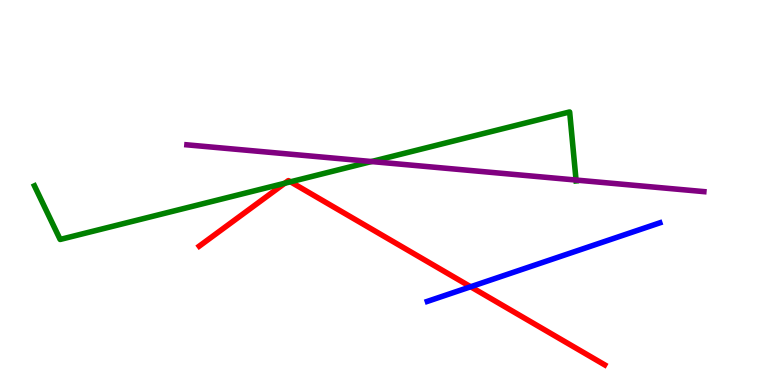[{'lines': ['blue', 'red'], 'intersections': [{'x': 6.07, 'y': 2.55}]}, {'lines': ['green', 'red'], 'intersections': [{'x': 3.67, 'y': 5.24}, {'x': 3.75, 'y': 5.28}]}, {'lines': ['purple', 'red'], 'intersections': []}, {'lines': ['blue', 'green'], 'intersections': []}, {'lines': ['blue', 'purple'], 'intersections': []}, {'lines': ['green', 'purple'], 'intersections': [{'x': 4.79, 'y': 5.8}, {'x': 7.43, 'y': 5.32}]}]